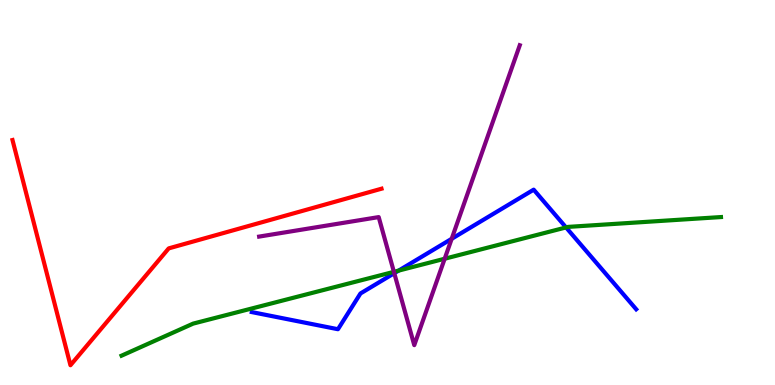[{'lines': ['blue', 'red'], 'intersections': []}, {'lines': ['green', 'red'], 'intersections': []}, {'lines': ['purple', 'red'], 'intersections': []}, {'lines': ['blue', 'green'], 'intersections': [{'x': 5.14, 'y': 2.97}, {'x': 7.3, 'y': 4.09}]}, {'lines': ['blue', 'purple'], 'intersections': [{'x': 5.09, 'y': 2.9}, {'x': 5.83, 'y': 3.8}]}, {'lines': ['green', 'purple'], 'intersections': [{'x': 5.08, 'y': 2.94}, {'x': 5.74, 'y': 3.28}]}]